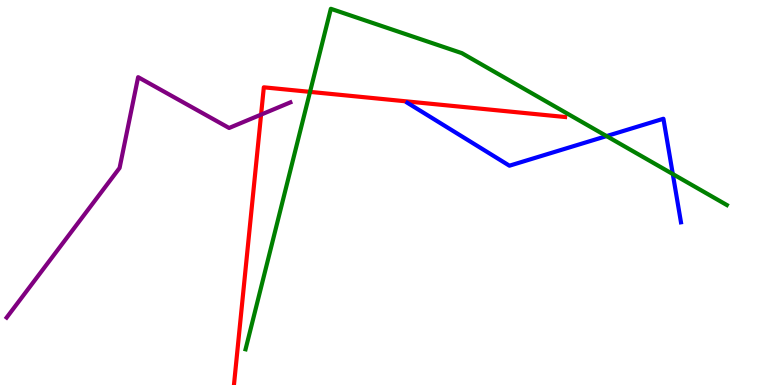[{'lines': ['blue', 'red'], 'intersections': []}, {'lines': ['green', 'red'], 'intersections': [{'x': 4.0, 'y': 7.61}]}, {'lines': ['purple', 'red'], 'intersections': [{'x': 3.37, 'y': 7.02}]}, {'lines': ['blue', 'green'], 'intersections': [{'x': 7.83, 'y': 6.47}, {'x': 8.68, 'y': 5.48}]}, {'lines': ['blue', 'purple'], 'intersections': []}, {'lines': ['green', 'purple'], 'intersections': []}]